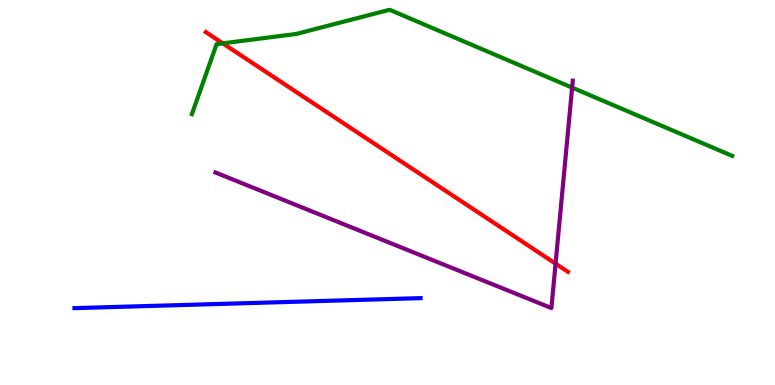[{'lines': ['blue', 'red'], 'intersections': []}, {'lines': ['green', 'red'], 'intersections': [{'x': 2.88, 'y': 8.87}]}, {'lines': ['purple', 'red'], 'intersections': [{'x': 7.17, 'y': 3.15}]}, {'lines': ['blue', 'green'], 'intersections': []}, {'lines': ['blue', 'purple'], 'intersections': []}, {'lines': ['green', 'purple'], 'intersections': [{'x': 7.38, 'y': 7.72}]}]